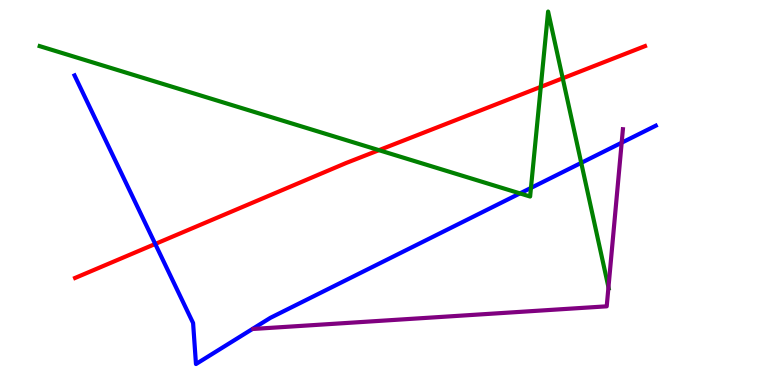[{'lines': ['blue', 'red'], 'intersections': [{'x': 2.0, 'y': 3.66}]}, {'lines': ['green', 'red'], 'intersections': [{'x': 4.89, 'y': 6.1}, {'x': 6.98, 'y': 7.74}, {'x': 7.26, 'y': 7.97}]}, {'lines': ['purple', 'red'], 'intersections': []}, {'lines': ['blue', 'green'], 'intersections': [{'x': 6.71, 'y': 4.98}, {'x': 6.85, 'y': 5.12}, {'x': 7.5, 'y': 5.77}]}, {'lines': ['blue', 'purple'], 'intersections': [{'x': 8.02, 'y': 6.29}]}, {'lines': ['green', 'purple'], 'intersections': [{'x': 7.85, 'y': 2.54}]}]